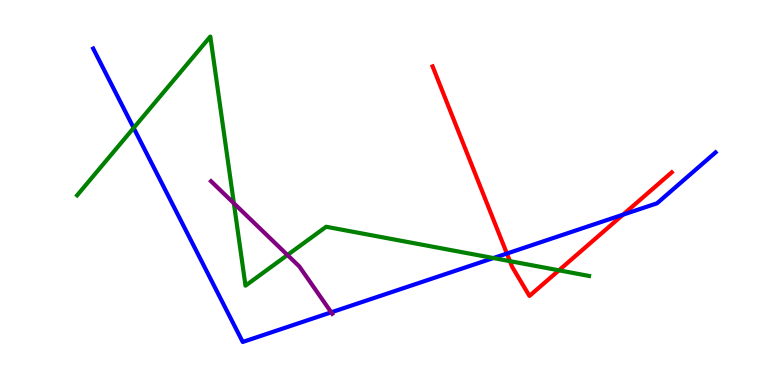[{'lines': ['blue', 'red'], 'intersections': [{'x': 6.54, 'y': 3.41}, {'x': 8.04, 'y': 4.42}]}, {'lines': ['green', 'red'], 'intersections': [{'x': 6.58, 'y': 3.22}, {'x': 7.21, 'y': 2.98}]}, {'lines': ['purple', 'red'], 'intersections': []}, {'lines': ['blue', 'green'], 'intersections': [{'x': 1.72, 'y': 6.68}, {'x': 6.37, 'y': 3.3}]}, {'lines': ['blue', 'purple'], 'intersections': [{'x': 4.27, 'y': 1.89}]}, {'lines': ['green', 'purple'], 'intersections': [{'x': 3.02, 'y': 4.72}, {'x': 3.71, 'y': 3.38}]}]